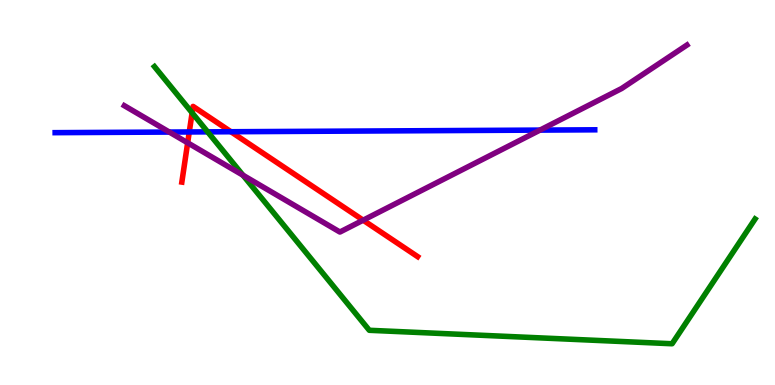[{'lines': ['blue', 'red'], 'intersections': [{'x': 2.44, 'y': 6.57}, {'x': 2.98, 'y': 6.58}]}, {'lines': ['green', 'red'], 'intersections': [{'x': 2.48, 'y': 7.07}]}, {'lines': ['purple', 'red'], 'intersections': [{'x': 2.42, 'y': 6.29}, {'x': 4.69, 'y': 4.28}]}, {'lines': ['blue', 'green'], 'intersections': [{'x': 2.68, 'y': 6.58}]}, {'lines': ['blue', 'purple'], 'intersections': [{'x': 2.18, 'y': 6.57}, {'x': 6.97, 'y': 6.62}]}, {'lines': ['green', 'purple'], 'intersections': [{'x': 3.14, 'y': 5.45}]}]